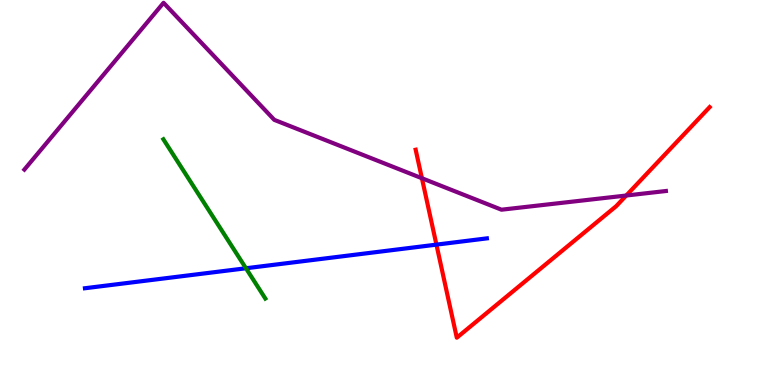[{'lines': ['blue', 'red'], 'intersections': [{'x': 5.63, 'y': 3.65}]}, {'lines': ['green', 'red'], 'intersections': []}, {'lines': ['purple', 'red'], 'intersections': [{'x': 5.44, 'y': 5.37}, {'x': 8.08, 'y': 4.92}]}, {'lines': ['blue', 'green'], 'intersections': [{'x': 3.17, 'y': 3.03}]}, {'lines': ['blue', 'purple'], 'intersections': []}, {'lines': ['green', 'purple'], 'intersections': []}]